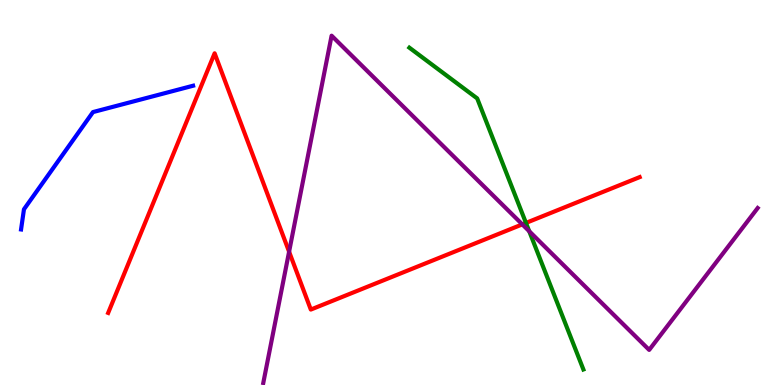[{'lines': ['blue', 'red'], 'intersections': []}, {'lines': ['green', 'red'], 'intersections': [{'x': 6.79, 'y': 4.21}]}, {'lines': ['purple', 'red'], 'intersections': [{'x': 3.73, 'y': 3.46}, {'x': 6.74, 'y': 4.17}]}, {'lines': ['blue', 'green'], 'intersections': []}, {'lines': ['blue', 'purple'], 'intersections': []}, {'lines': ['green', 'purple'], 'intersections': [{'x': 6.83, 'y': 3.99}]}]